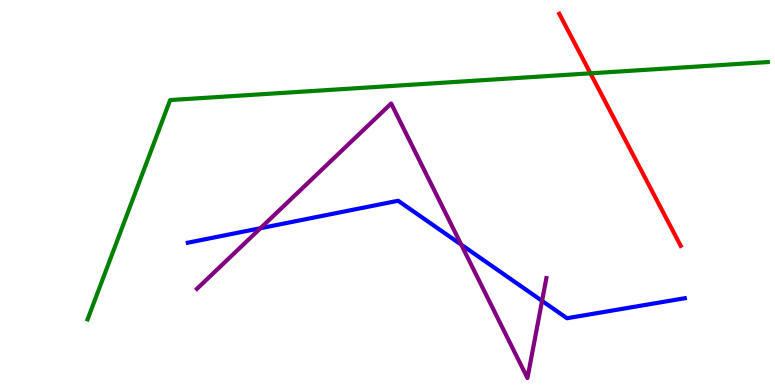[{'lines': ['blue', 'red'], 'intersections': []}, {'lines': ['green', 'red'], 'intersections': [{'x': 7.62, 'y': 8.1}]}, {'lines': ['purple', 'red'], 'intersections': []}, {'lines': ['blue', 'green'], 'intersections': []}, {'lines': ['blue', 'purple'], 'intersections': [{'x': 3.36, 'y': 4.07}, {'x': 5.95, 'y': 3.65}, {'x': 6.99, 'y': 2.18}]}, {'lines': ['green', 'purple'], 'intersections': []}]